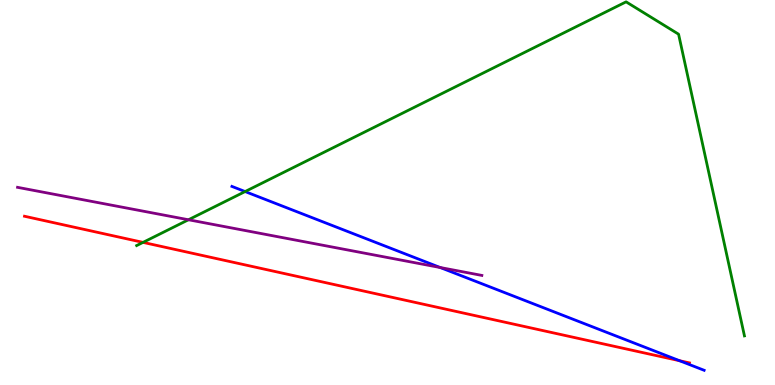[{'lines': ['blue', 'red'], 'intersections': [{'x': 8.77, 'y': 0.631}]}, {'lines': ['green', 'red'], 'intersections': [{'x': 1.85, 'y': 3.7}]}, {'lines': ['purple', 'red'], 'intersections': []}, {'lines': ['blue', 'green'], 'intersections': [{'x': 3.16, 'y': 5.02}]}, {'lines': ['blue', 'purple'], 'intersections': [{'x': 5.68, 'y': 3.05}]}, {'lines': ['green', 'purple'], 'intersections': [{'x': 2.43, 'y': 4.29}]}]